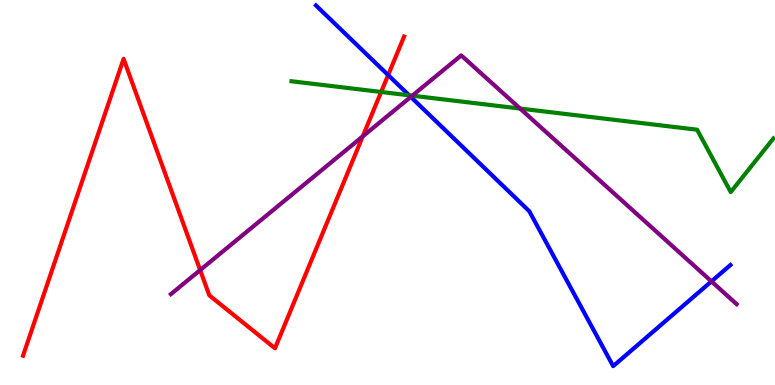[{'lines': ['blue', 'red'], 'intersections': [{'x': 5.01, 'y': 8.05}]}, {'lines': ['green', 'red'], 'intersections': [{'x': 4.92, 'y': 7.61}]}, {'lines': ['purple', 'red'], 'intersections': [{'x': 2.58, 'y': 2.99}, {'x': 4.68, 'y': 6.46}]}, {'lines': ['blue', 'green'], 'intersections': [{'x': 5.28, 'y': 7.52}]}, {'lines': ['blue', 'purple'], 'intersections': [{'x': 5.3, 'y': 7.48}, {'x': 9.18, 'y': 2.69}]}, {'lines': ['green', 'purple'], 'intersections': [{'x': 5.32, 'y': 7.51}, {'x': 6.71, 'y': 7.18}]}]